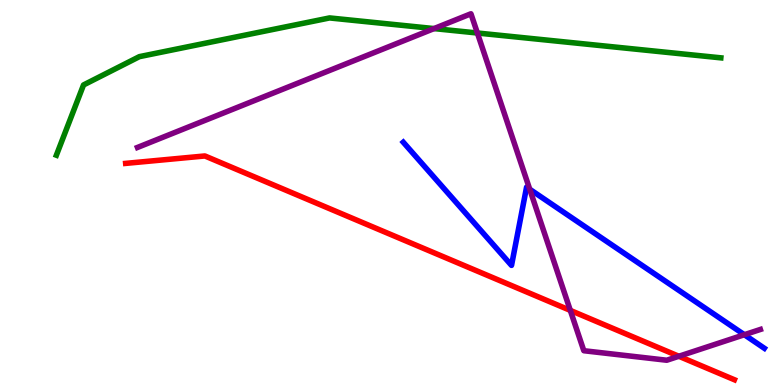[{'lines': ['blue', 'red'], 'intersections': []}, {'lines': ['green', 'red'], 'intersections': []}, {'lines': ['purple', 'red'], 'intersections': [{'x': 7.36, 'y': 1.94}, {'x': 8.76, 'y': 0.746}]}, {'lines': ['blue', 'green'], 'intersections': []}, {'lines': ['blue', 'purple'], 'intersections': [{'x': 6.84, 'y': 5.08}, {'x': 9.6, 'y': 1.31}]}, {'lines': ['green', 'purple'], 'intersections': [{'x': 5.6, 'y': 9.26}, {'x': 6.16, 'y': 9.14}]}]